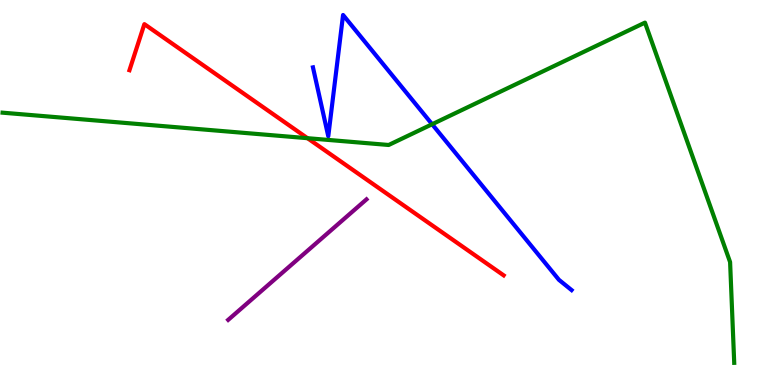[{'lines': ['blue', 'red'], 'intersections': []}, {'lines': ['green', 'red'], 'intersections': [{'x': 3.97, 'y': 6.41}]}, {'lines': ['purple', 'red'], 'intersections': []}, {'lines': ['blue', 'green'], 'intersections': [{'x': 5.58, 'y': 6.77}]}, {'lines': ['blue', 'purple'], 'intersections': []}, {'lines': ['green', 'purple'], 'intersections': []}]